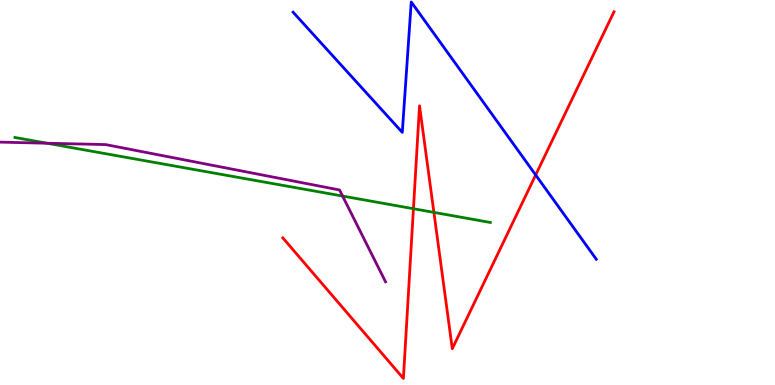[{'lines': ['blue', 'red'], 'intersections': [{'x': 6.91, 'y': 5.46}]}, {'lines': ['green', 'red'], 'intersections': [{'x': 5.33, 'y': 4.58}, {'x': 5.6, 'y': 4.48}]}, {'lines': ['purple', 'red'], 'intersections': []}, {'lines': ['blue', 'green'], 'intersections': []}, {'lines': ['blue', 'purple'], 'intersections': []}, {'lines': ['green', 'purple'], 'intersections': [{'x': 0.606, 'y': 6.28}, {'x': 4.42, 'y': 4.91}]}]